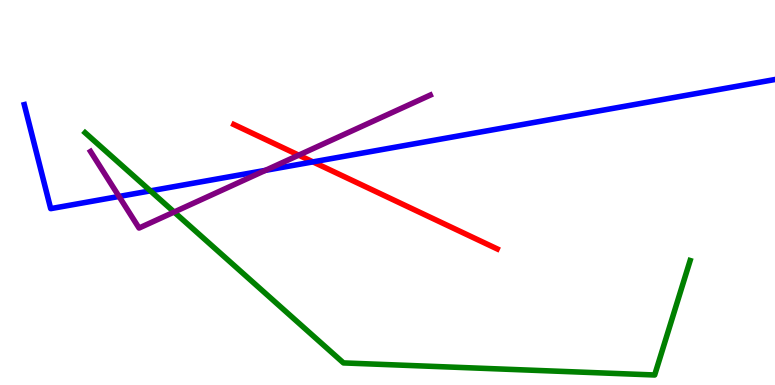[{'lines': ['blue', 'red'], 'intersections': [{'x': 4.04, 'y': 5.8}]}, {'lines': ['green', 'red'], 'intersections': []}, {'lines': ['purple', 'red'], 'intersections': [{'x': 3.85, 'y': 5.97}]}, {'lines': ['blue', 'green'], 'intersections': [{'x': 1.94, 'y': 5.04}]}, {'lines': ['blue', 'purple'], 'intersections': [{'x': 1.54, 'y': 4.9}, {'x': 3.42, 'y': 5.58}]}, {'lines': ['green', 'purple'], 'intersections': [{'x': 2.25, 'y': 4.49}]}]